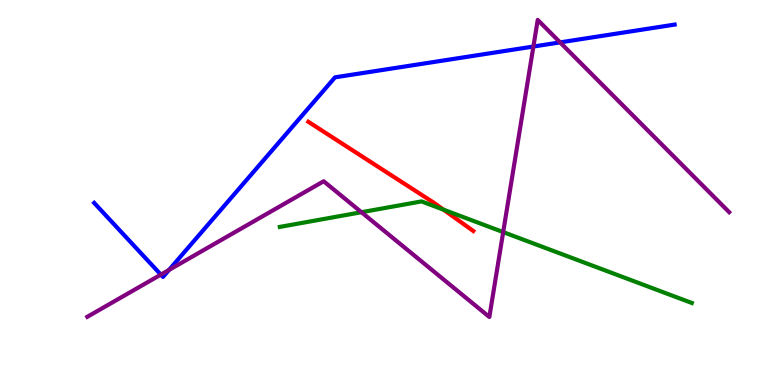[{'lines': ['blue', 'red'], 'intersections': []}, {'lines': ['green', 'red'], 'intersections': [{'x': 5.72, 'y': 4.55}]}, {'lines': ['purple', 'red'], 'intersections': []}, {'lines': ['blue', 'green'], 'intersections': []}, {'lines': ['blue', 'purple'], 'intersections': [{'x': 2.08, 'y': 2.87}, {'x': 2.18, 'y': 2.99}, {'x': 6.88, 'y': 8.79}, {'x': 7.23, 'y': 8.9}]}, {'lines': ['green', 'purple'], 'intersections': [{'x': 4.66, 'y': 4.49}, {'x': 6.49, 'y': 3.97}]}]